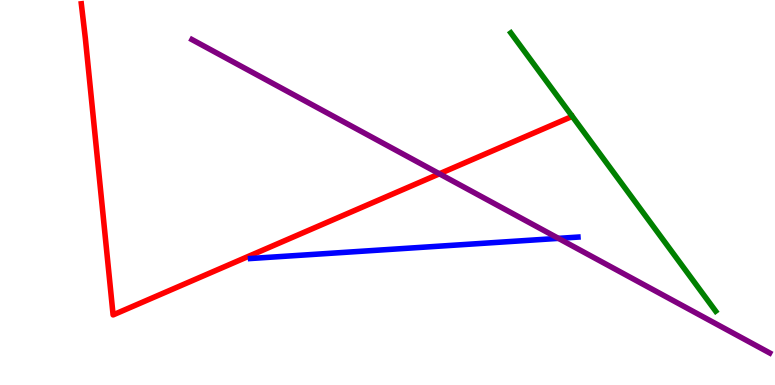[{'lines': ['blue', 'red'], 'intersections': []}, {'lines': ['green', 'red'], 'intersections': []}, {'lines': ['purple', 'red'], 'intersections': [{'x': 5.67, 'y': 5.49}]}, {'lines': ['blue', 'green'], 'intersections': []}, {'lines': ['blue', 'purple'], 'intersections': [{'x': 7.21, 'y': 3.81}]}, {'lines': ['green', 'purple'], 'intersections': []}]